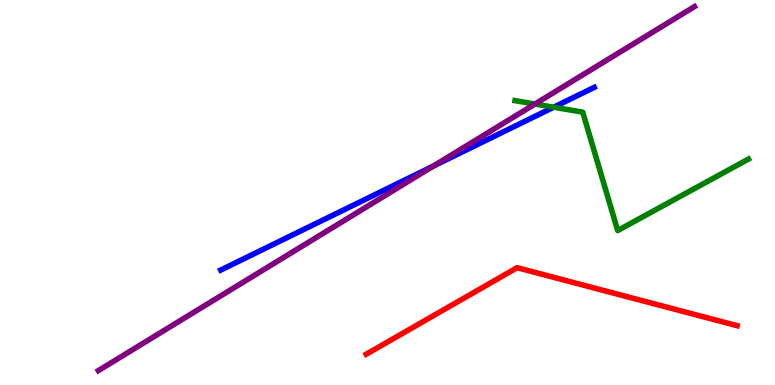[{'lines': ['blue', 'red'], 'intersections': []}, {'lines': ['green', 'red'], 'intersections': []}, {'lines': ['purple', 'red'], 'intersections': []}, {'lines': ['blue', 'green'], 'intersections': [{'x': 7.14, 'y': 7.22}]}, {'lines': ['blue', 'purple'], 'intersections': [{'x': 5.59, 'y': 5.68}]}, {'lines': ['green', 'purple'], 'intersections': [{'x': 6.9, 'y': 7.3}]}]